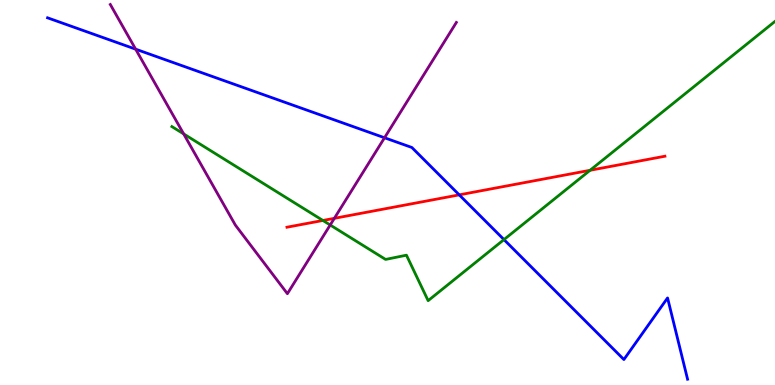[{'lines': ['blue', 'red'], 'intersections': [{'x': 5.93, 'y': 4.94}]}, {'lines': ['green', 'red'], 'intersections': [{'x': 4.17, 'y': 4.27}, {'x': 7.61, 'y': 5.58}]}, {'lines': ['purple', 'red'], 'intersections': [{'x': 4.31, 'y': 4.33}]}, {'lines': ['blue', 'green'], 'intersections': [{'x': 6.5, 'y': 3.78}]}, {'lines': ['blue', 'purple'], 'intersections': [{'x': 1.75, 'y': 8.72}, {'x': 4.96, 'y': 6.42}]}, {'lines': ['green', 'purple'], 'intersections': [{'x': 2.37, 'y': 6.52}, {'x': 4.26, 'y': 4.16}]}]